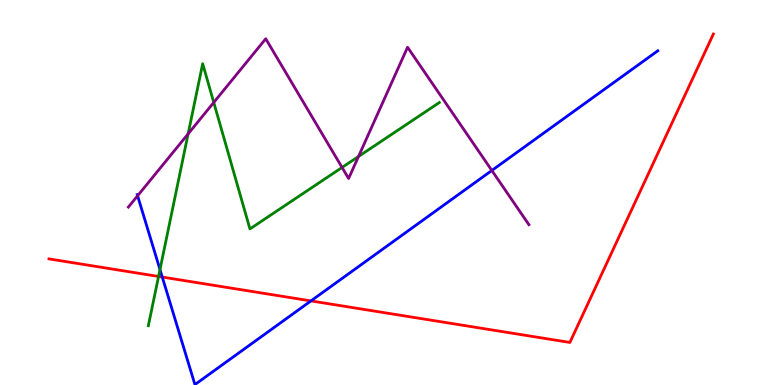[{'lines': ['blue', 'red'], 'intersections': [{'x': 2.09, 'y': 2.8}, {'x': 4.01, 'y': 2.18}]}, {'lines': ['green', 'red'], 'intersections': [{'x': 2.05, 'y': 2.82}]}, {'lines': ['purple', 'red'], 'intersections': []}, {'lines': ['blue', 'green'], 'intersections': [{'x': 2.06, 'y': 3.0}]}, {'lines': ['blue', 'purple'], 'intersections': [{'x': 1.78, 'y': 4.91}, {'x': 6.35, 'y': 5.57}]}, {'lines': ['green', 'purple'], 'intersections': [{'x': 2.43, 'y': 6.52}, {'x': 2.76, 'y': 7.34}, {'x': 4.41, 'y': 5.65}, {'x': 4.63, 'y': 5.94}]}]